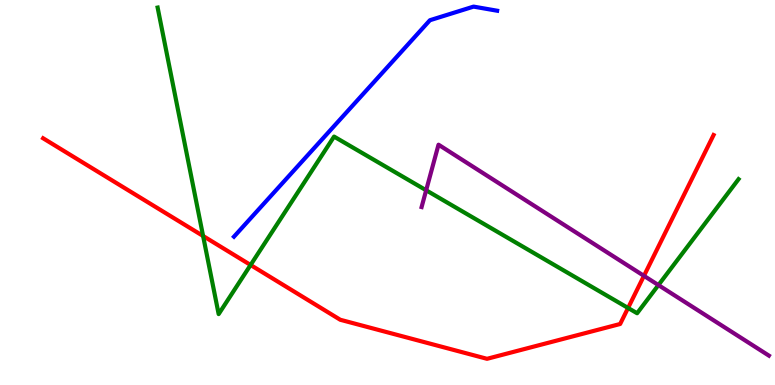[{'lines': ['blue', 'red'], 'intersections': []}, {'lines': ['green', 'red'], 'intersections': [{'x': 2.62, 'y': 3.87}, {'x': 3.23, 'y': 3.12}, {'x': 8.1, 'y': 2.0}]}, {'lines': ['purple', 'red'], 'intersections': [{'x': 8.31, 'y': 2.84}]}, {'lines': ['blue', 'green'], 'intersections': []}, {'lines': ['blue', 'purple'], 'intersections': []}, {'lines': ['green', 'purple'], 'intersections': [{'x': 5.5, 'y': 5.06}, {'x': 8.5, 'y': 2.6}]}]